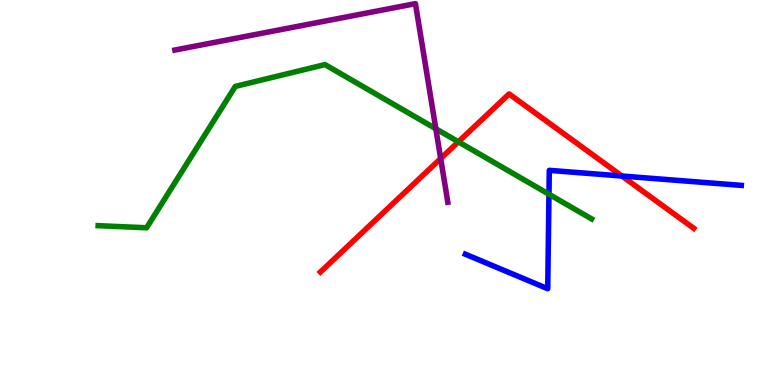[{'lines': ['blue', 'red'], 'intersections': [{'x': 8.02, 'y': 5.43}]}, {'lines': ['green', 'red'], 'intersections': [{'x': 5.91, 'y': 6.32}]}, {'lines': ['purple', 'red'], 'intersections': [{'x': 5.69, 'y': 5.88}]}, {'lines': ['blue', 'green'], 'intersections': [{'x': 7.08, 'y': 4.95}]}, {'lines': ['blue', 'purple'], 'intersections': []}, {'lines': ['green', 'purple'], 'intersections': [{'x': 5.62, 'y': 6.66}]}]